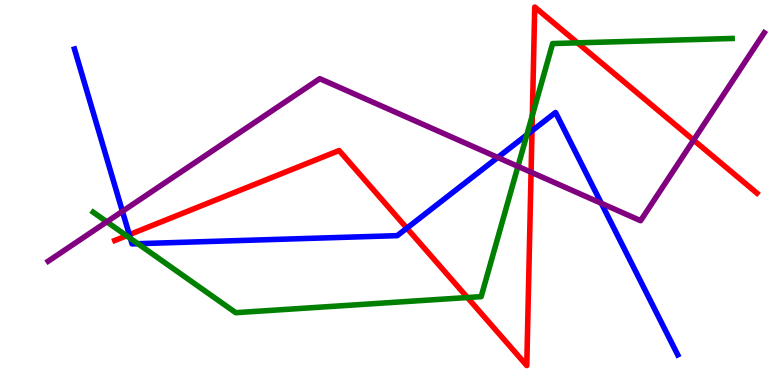[{'lines': ['blue', 'red'], 'intersections': [{'x': 1.67, 'y': 3.91}, {'x': 5.25, 'y': 4.07}, {'x': 6.86, 'y': 6.6}]}, {'lines': ['green', 'red'], 'intersections': [{'x': 1.63, 'y': 3.88}, {'x': 6.03, 'y': 2.27}, {'x': 6.87, 'y': 7.0}, {'x': 7.45, 'y': 8.89}]}, {'lines': ['purple', 'red'], 'intersections': [{'x': 6.85, 'y': 5.53}, {'x': 8.95, 'y': 6.36}]}, {'lines': ['blue', 'green'], 'intersections': [{'x': 1.68, 'y': 3.81}, {'x': 1.78, 'y': 3.67}, {'x': 6.8, 'y': 6.5}]}, {'lines': ['blue', 'purple'], 'intersections': [{'x': 1.58, 'y': 4.51}, {'x': 6.42, 'y': 5.91}, {'x': 7.76, 'y': 4.72}]}, {'lines': ['green', 'purple'], 'intersections': [{'x': 1.38, 'y': 4.24}, {'x': 6.68, 'y': 5.68}]}]